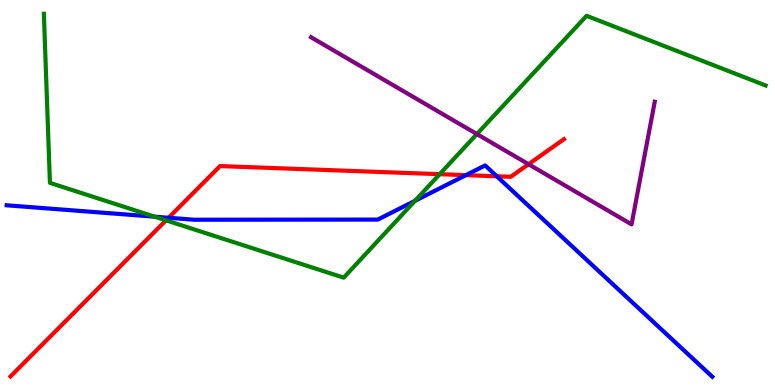[{'lines': ['blue', 'red'], 'intersections': [{'x': 2.18, 'y': 4.34}, {'x': 6.01, 'y': 5.45}, {'x': 6.41, 'y': 5.42}]}, {'lines': ['green', 'red'], 'intersections': [{'x': 2.14, 'y': 4.28}, {'x': 5.67, 'y': 5.48}]}, {'lines': ['purple', 'red'], 'intersections': [{'x': 6.82, 'y': 5.73}]}, {'lines': ['blue', 'green'], 'intersections': [{'x': 2.0, 'y': 4.37}, {'x': 5.35, 'y': 4.78}]}, {'lines': ['blue', 'purple'], 'intersections': []}, {'lines': ['green', 'purple'], 'intersections': [{'x': 6.15, 'y': 6.52}]}]